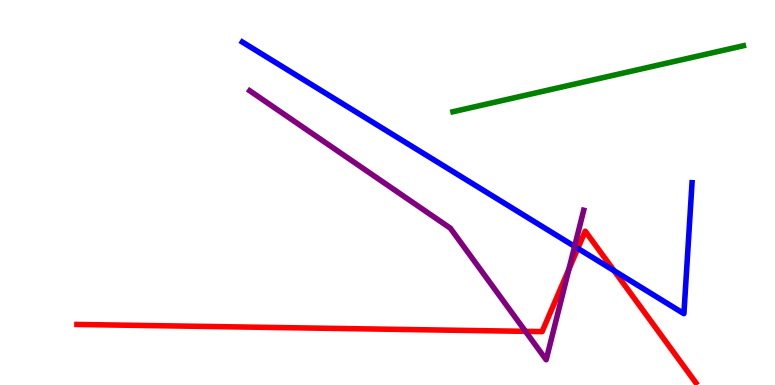[{'lines': ['blue', 'red'], 'intersections': [{'x': 7.46, 'y': 3.55}, {'x': 7.92, 'y': 2.97}]}, {'lines': ['green', 'red'], 'intersections': []}, {'lines': ['purple', 'red'], 'intersections': [{'x': 6.78, 'y': 1.39}, {'x': 7.34, 'y': 3.01}]}, {'lines': ['blue', 'green'], 'intersections': []}, {'lines': ['blue', 'purple'], 'intersections': [{'x': 7.41, 'y': 3.6}]}, {'lines': ['green', 'purple'], 'intersections': []}]